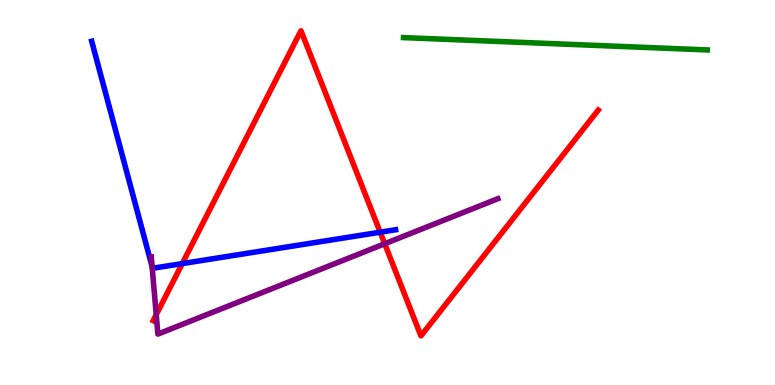[{'lines': ['blue', 'red'], 'intersections': [{'x': 2.35, 'y': 3.15}, {'x': 4.91, 'y': 3.97}]}, {'lines': ['green', 'red'], 'intersections': []}, {'lines': ['purple', 'red'], 'intersections': [{'x': 2.02, 'y': 1.83}, {'x': 4.96, 'y': 3.67}]}, {'lines': ['blue', 'green'], 'intersections': []}, {'lines': ['blue', 'purple'], 'intersections': [{'x': 1.96, 'y': 3.07}]}, {'lines': ['green', 'purple'], 'intersections': []}]